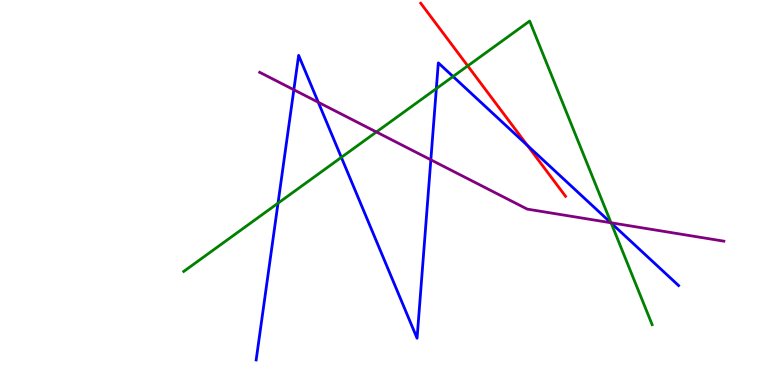[{'lines': ['blue', 'red'], 'intersections': [{'x': 6.8, 'y': 6.22}]}, {'lines': ['green', 'red'], 'intersections': [{'x': 6.04, 'y': 8.29}]}, {'lines': ['purple', 'red'], 'intersections': []}, {'lines': ['blue', 'green'], 'intersections': [{'x': 3.59, 'y': 4.72}, {'x': 4.4, 'y': 5.91}, {'x': 5.63, 'y': 7.7}, {'x': 5.85, 'y': 8.01}, {'x': 7.89, 'y': 4.21}]}, {'lines': ['blue', 'purple'], 'intersections': [{'x': 3.79, 'y': 7.67}, {'x': 4.11, 'y': 7.34}, {'x': 5.56, 'y': 5.85}, {'x': 7.88, 'y': 4.21}]}, {'lines': ['green', 'purple'], 'intersections': [{'x': 4.86, 'y': 6.57}, {'x': 7.88, 'y': 4.21}]}]